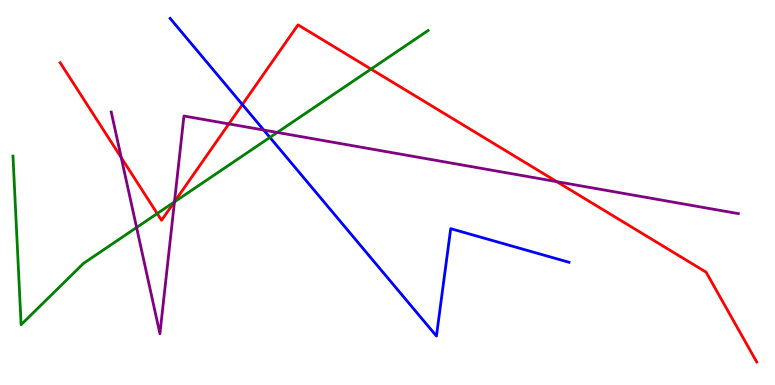[{'lines': ['blue', 'red'], 'intersections': [{'x': 3.13, 'y': 7.28}]}, {'lines': ['green', 'red'], 'intersections': [{'x': 2.03, 'y': 4.45}, {'x': 2.25, 'y': 4.75}, {'x': 4.79, 'y': 8.21}]}, {'lines': ['purple', 'red'], 'intersections': [{'x': 1.56, 'y': 5.91}, {'x': 2.25, 'y': 4.76}, {'x': 2.95, 'y': 6.78}, {'x': 7.18, 'y': 5.28}]}, {'lines': ['blue', 'green'], 'intersections': [{'x': 3.48, 'y': 6.43}]}, {'lines': ['blue', 'purple'], 'intersections': [{'x': 3.4, 'y': 6.62}]}, {'lines': ['green', 'purple'], 'intersections': [{'x': 1.76, 'y': 4.09}, {'x': 2.25, 'y': 4.76}, {'x': 3.58, 'y': 6.56}]}]